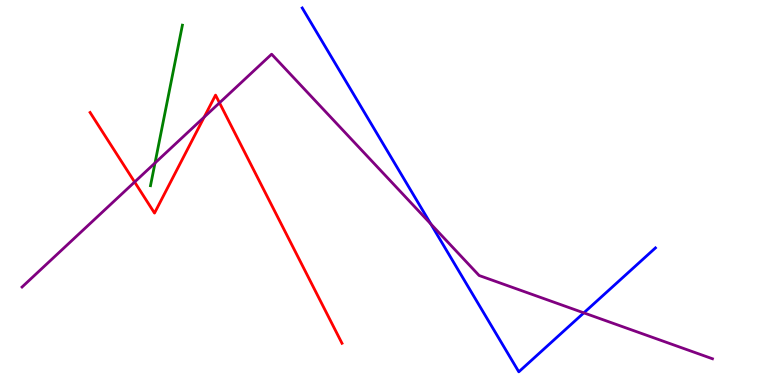[{'lines': ['blue', 'red'], 'intersections': []}, {'lines': ['green', 'red'], 'intersections': []}, {'lines': ['purple', 'red'], 'intersections': [{'x': 1.74, 'y': 5.27}, {'x': 2.63, 'y': 6.96}, {'x': 2.83, 'y': 7.33}]}, {'lines': ['blue', 'green'], 'intersections': []}, {'lines': ['blue', 'purple'], 'intersections': [{'x': 5.56, 'y': 4.18}, {'x': 7.53, 'y': 1.87}]}, {'lines': ['green', 'purple'], 'intersections': [{'x': 2.0, 'y': 5.77}]}]